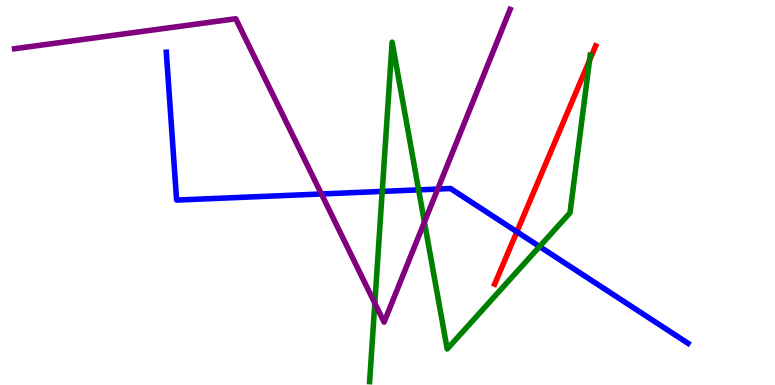[{'lines': ['blue', 'red'], 'intersections': [{'x': 6.67, 'y': 3.98}]}, {'lines': ['green', 'red'], 'intersections': [{'x': 7.61, 'y': 8.43}]}, {'lines': ['purple', 'red'], 'intersections': []}, {'lines': ['blue', 'green'], 'intersections': [{'x': 4.93, 'y': 5.03}, {'x': 5.4, 'y': 5.07}, {'x': 6.96, 'y': 3.6}]}, {'lines': ['blue', 'purple'], 'intersections': [{'x': 4.15, 'y': 4.96}, {'x': 5.65, 'y': 5.09}]}, {'lines': ['green', 'purple'], 'intersections': [{'x': 4.84, 'y': 2.12}, {'x': 5.48, 'y': 4.23}]}]